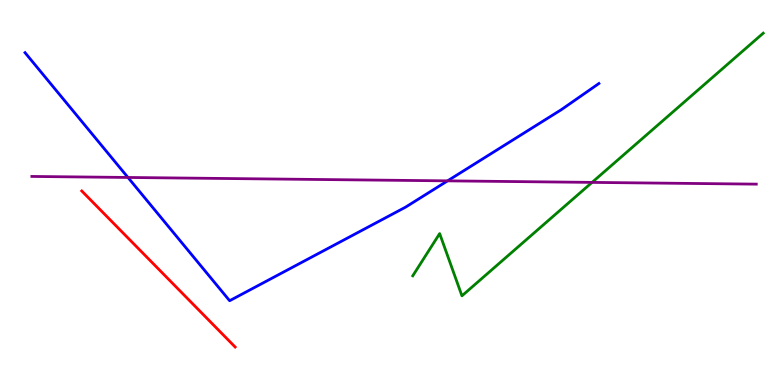[{'lines': ['blue', 'red'], 'intersections': []}, {'lines': ['green', 'red'], 'intersections': []}, {'lines': ['purple', 'red'], 'intersections': []}, {'lines': ['blue', 'green'], 'intersections': []}, {'lines': ['blue', 'purple'], 'intersections': [{'x': 1.65, 'y': 5.39}, {'x': 5.78, 'y': 5.3}]}, {'lines': ['green', 'purple'], 'intersections': [{'x': 7.64, 'y': 5.26}]}]